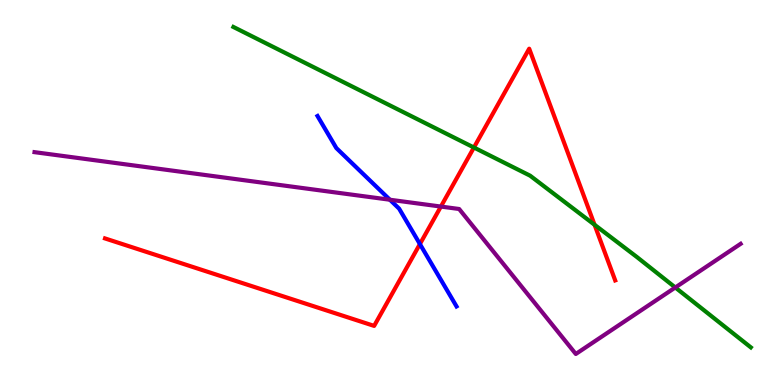[{'lines': ['blue', 'red'], 'intersections': [{'x': 5.42, 'y': 3.66}]}, {'lines': ['green', 'red'], 'intersections': [{'x': 6.12, 'y': 6.17}, {'x': 7.67, 'y': 4.16}]}, {'lines': ['purple', 'red'], 'intersections': [{'x': 5.69, 'y': 4.63}]}, {'lines': ['blue', 'green'], 'intersections': []}, {'lines': ['blue', 'purple'], 'intersections': [{'x': 5.03, 'y': 4.81}]}, {'lines': ['green', 'purple'], 'intersections': [{'x': 8.71, 'y': 2.53}]}]